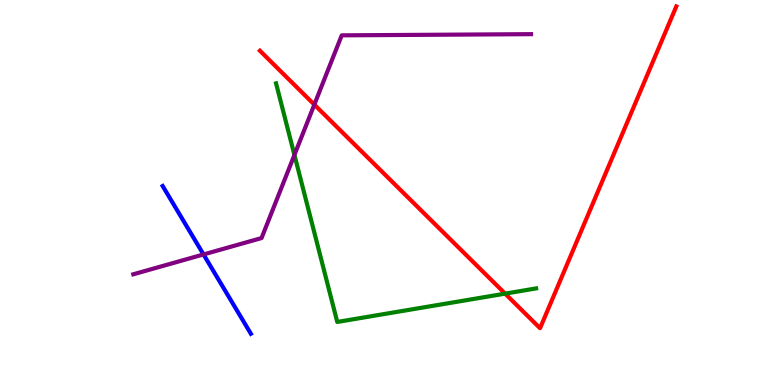[{'lines': ['blue', 'red'], 'intersections': []}, {'lines': ['green', 'red'], 'intersections': [{'x': 6.52, 'y': 2.37}]}, {'lines': ['purple', 'red'], 'intersections': [{'x': 4.06, 'y': 7.28}]}, {'lines': ['blue', 'green'], 'intersections': []}, {'lines': ['blue', 'purple'], 'intersections': [{'x': 2.63, 'y': 3.39}]}, {'lines': ['green', 'purple'], 'intersections': [{'x': 3.8, 'y': 5.98}]}]